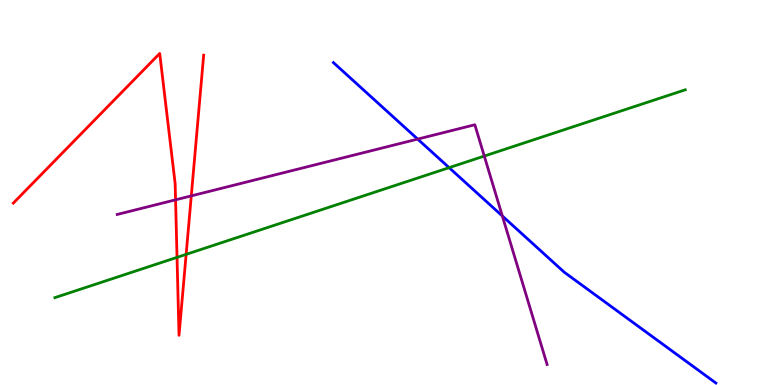[{'lines': ['blue', 'red'], 'intersections': []}, {'lines': ['green', 'red'], 'intersections': [{'x': 2.28, 'y': 3.32}, {'x': 2.4, 'y': 3.39}]}, {'lines': ['purple', 'red'], 'intersections': [{'x': 2.27, 'y': 4.81}, {'x': 2.47, 'y': 4.91}]}, {'lines': ['blue', 'green'], 'intersections': [{'x': 5.8, 'y': 5.65}]}, {'lines': ['blue', 'purple'], 'intersections': [{'x': 5.39, 'y': 6.39}, {'x': 6.48, 'y': 4.39}]}, {'lines': ['green', 'purple'], 'intersections': [{'x': 6.25, 'y': 5.95}]}]